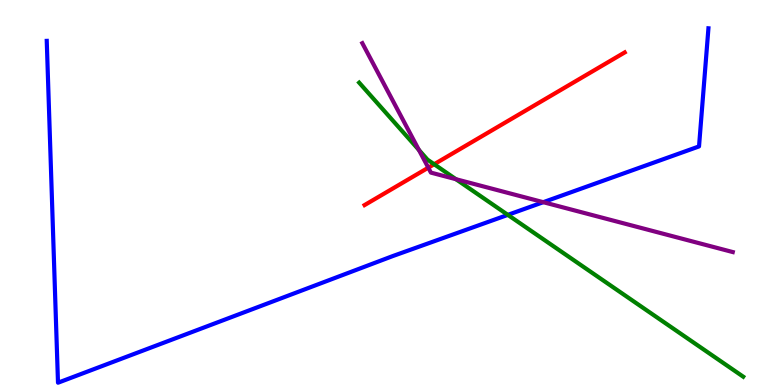[{'lines': ['blue', 'red'], 'intersections': []}, {'lines': ['green', 'red'], 'intersections': [{'x': 5.6, 'y': 5.73}]}, {'lines': ['purple', 'red'], 'intersections': [{'x': 5.53, 'y': 5.64}]}, {'lines': ['blue', 'green'], 'intersections': [{'x': 6.55, 'y': 4.42}]}, {'lines': ['blue', 'purple'], 'intersections': [{'x': 7.01, 'y': 4.75}]}, {'lines': ['green', 'purple'], 'intersections': [{'x': 5.41, 'y': 6.1}, {'x': 5.88, 'y': 5.35}]}]